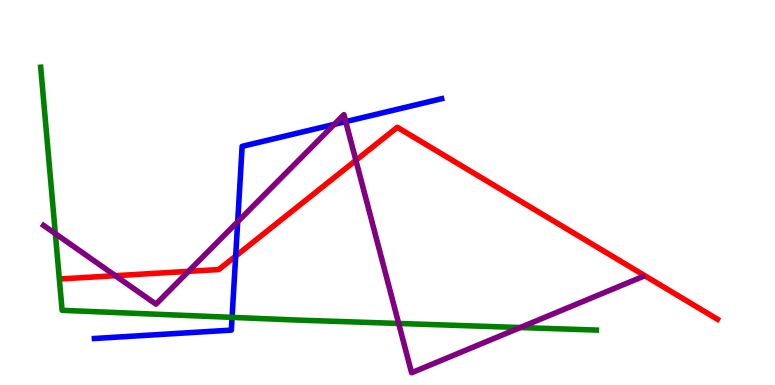[{'lines': ['blue', 'red'], 'intersections': [{'x': 3.04, 'y': 3.35}]}, {'lines': ['green', 'red'], 'intersections': []}, {'lines': ['purple', 'red'], 'intersections': [{'x': 1.49, 'y': 2.84}, {'x': 2.43, 'y': 2.95}, {'x': 4.59, 'y': 5.84}]}, {'lines': ['blue', 'green'], 'intersections': [{'x': 2.99, 'y': 1.76}]}, {'lines': ['blue', 'purple'], 'intersections': [{'x': 3.07, 'y': 4.24}, {'x': 4.31, 'y': 6.77}, {'x': 4.46, 'y': 6.84}]}, {'lines': ['green', 'purple'], 'intersections': [{'x': 0.714, 'y': 3.93}, {'x': 5.14, 'y': 1.6}, {'x': 6.71, 'y': 1.49}]}]